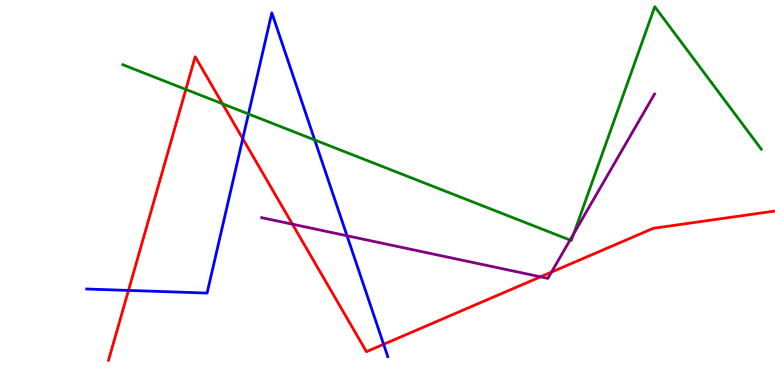[{'lines': ['blue', 'red'], 'intersections': [{'x': 1.66, 'y': 2.46}, {'x': 3.13, 'y': 6.4}, {'x': 4.95, 'y': 1.06}]}, {'lines': ['green', 'red'], 'intersections': [{'x': 2.4, 'y': 7.68}, {'x': 2.87, 'y': 7.3}]}, {'lines': ['purple', 'red'], 'intersections': [{'x': 3.77, 'y': 4.18}, {'x': 6.97, 'y': 2.81}, {'x': 7.12, 'y': 2.93}]}, {'lines': ['blue', 'green'], 'intersections': [{'x': 3.21, 'y': 7.04}, {'x': 4.06, 'y': 6.36}]}, {'lines': ['blue', 'purple'], 'intersections': [{'x': 4.48, 'y': 3.88}]}, {'lines': ['green', 'purple'], 'intersections': [{'x': 7.36, 'y': 3.76}, {'x': 7.4, 'y': 3.93}]}]